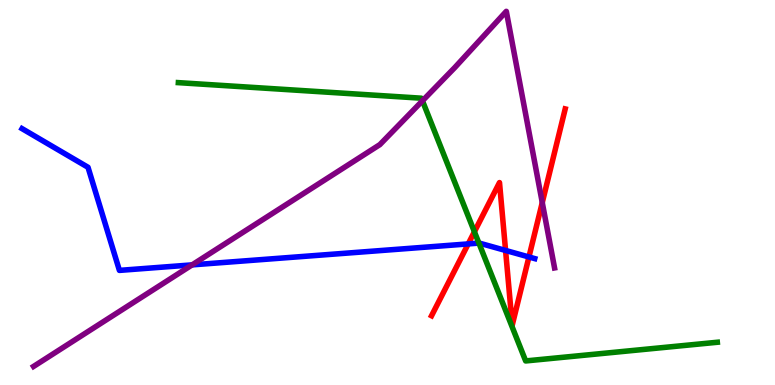[{'lines': ['blue', 'red'], 'intersections': [{'x': 6.04, 'y': 3.66}, {'x': 6.52, 'y': 3.49}, {'x': 6.82, 'y': 3.33}]}, {'lines': ['green', 'red'], 'intersections': [{'x': 6.12, 'y': 3.98}]}, {'lines': ['purple', 'red'], 'intersections': [{'x': 7.0, 'y': 4.74}]}, {'lines': ['blue', 'green'], 'intersections': [{'x': 6.18, 'y': 3.69}]}, {'lines': ['blue', 'purple'], 'intersections': [{'x': 2.48, 'y': 3.12}]}, {'lines': ['green', 'purple'], 'intersections': [{'x': 5.45, 'y': 7.38}]}]